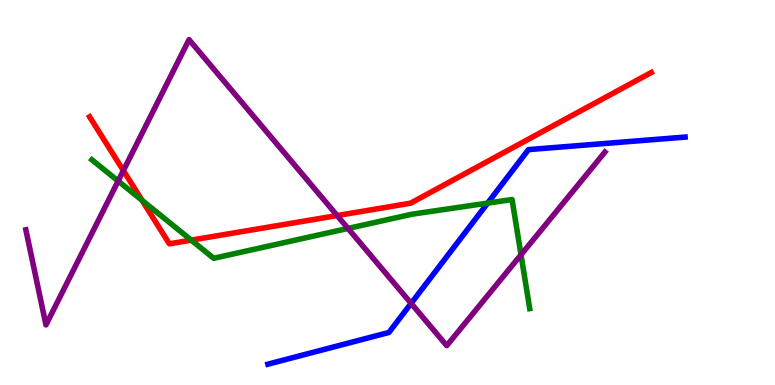[{'lines': ['blue', 'red'], 'intersections': []}, {'lines': ['green', 'red'], 'intersections': [{'x': 1.83, 'y': 4.8}, {'x': 2.47, 'y': 3.76}]}, {'lines': ['purple', 'red'], 'intersections': [{'x': 1.59, 'y': 5.57}, {'x': 4.35, 'y': 4.4}]}, {'lines': ['blue', 'green'], 'intersections': [{'x': 6.29, 'y': 4.72}]}, {'lines': ['blue', 'purple'], 'intersections': [{'x': 5.3, 'y': 2.12}]}, {'lines': ['green', 'purple'], 'intersections': [{'x': 1.52, 'y': 5.3}, {'x': 4.49, 'y': 4.07}, {'x': 6.72, 'y': 3.38}]}]